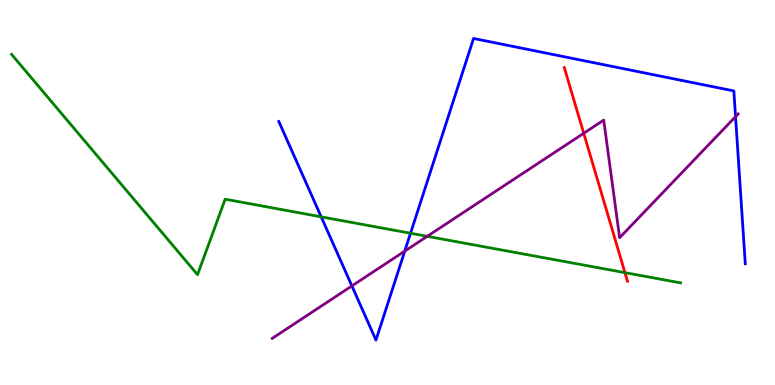[{'lines': ['blue', 'red'], 'intersections': []}, {'lines': ['green', 'red'], 'intersections': [{'x': 8.06, 'y': 2.92}]}, {'lines': ['purple', 'red'], 'intersections': [{'x': 7.53, 'y': 6.54}]}, {'lines': ['blue', 'green'], 'intersections': [{'x': 4.14, 'y': 4.37}, {'x': 5.3, 'y': 3.94}]}, {'lines': ['blue', 'purple'], 'intersections': [{'x': 4.54, 'y': 2.57}, {'x': 5.22, 'y': 3.48}, {'x': 9.49, 'y': 6.97}]}, {'lines': ['green', 'purple'], 'intersections': [{'x': 5.51, 'y': 3.86}]}]